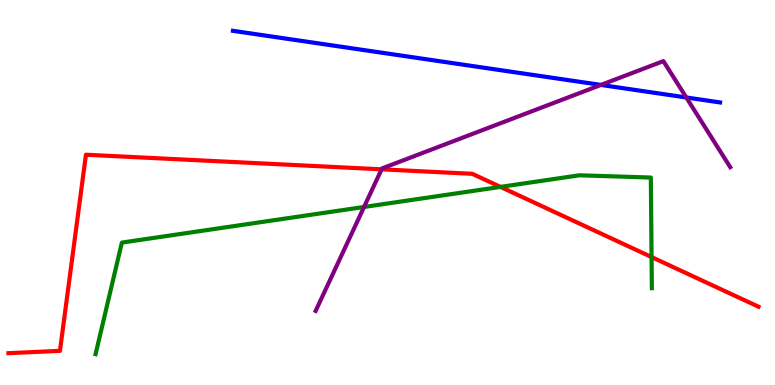[{'lines': ['blue', 'red'], 'intersections': []}, {'lines': ['green', 'red'], 'intersections': [{'x': 6.46, 'y': 5.15}, {'x': 8.41, 'y': 3.32}]}, {'lines': ['purple', 'red'], 'intersections': [{'x': 4.92, 'y': 5.6}]}, {'lines': ['blue', 'green'], 'intersections': []}, {'lines': ['blue', 'purple'], 'intersections': [{'x': 7.75, 'y': 7.79}, {'x': 8.86, 'y': 7.47}]}, {'lines': ['green', 'purple'], 'intersections': [{'x': 4.7, 'y': 4.62}]}]